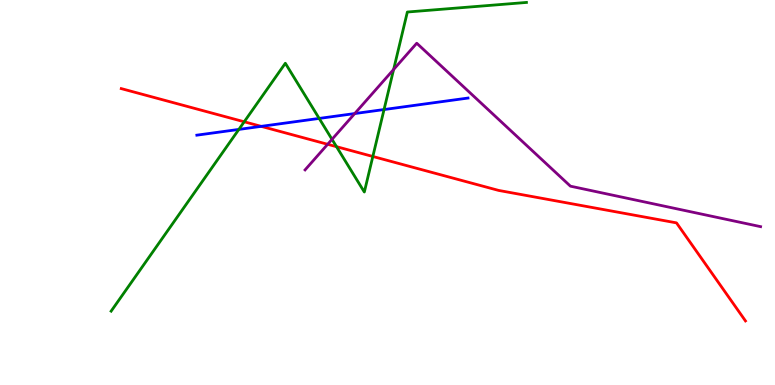[{'lines': ['blue', 'red'], 'intersections': [{'x': 3.37, 'y': 6.72}]}, {'lines': ['green', 'red'], 'intersections': [{'x': 3.15, 'y': 6.84}, {'x': 4.34, 'y': 6.19}, {'x': 4.81, 'y': 5.94}]}, {'lines': ['purple', 'red'], 'intersections': [{'x': 4.23, 'y': 6.25}]}, {'lines': ['blue', 'green'], 'intersections': [{'x': 3.08, 'y': 6.64}, {'x': 4.12, 'y': 6.92}, {'x': 4.96, 'y': 7.15}]}, {'lines': ['blue', 'purple'], 'intersections': [{'x': 4.58, 'y': 7.05}]}, {'lines': ['green', 'purple'], 'intersections': [{'x': 4.28, 'y': 6.38}, {'x': 5.08, 'y': 8.2}]}]